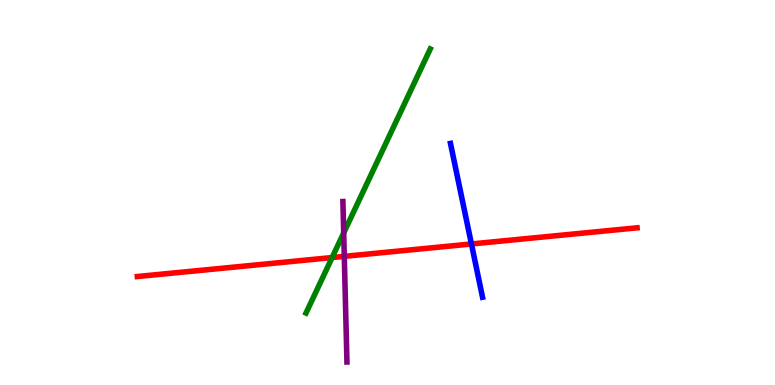[{'lines': ['blue', 'red'], 'intersections': [{'x': 6.08, 'y': 3.66}]}, {'lines': ['green', 'red'], 'intersections': [{'x': 4.29, 'y': 3.31}]}, {'lines': ['purple', 'red'], 'intersections': [{'x': 4.44, 'y': 3.34}]}, {'lines': ['blue', 'green'], 'intersections': []}, {'lines': ['blue', 'purple'], 'intersections': []}, {'lines': ['green', 'purple'], 'intersections': [{'x': 4.43, 'y': 3.95}]}]